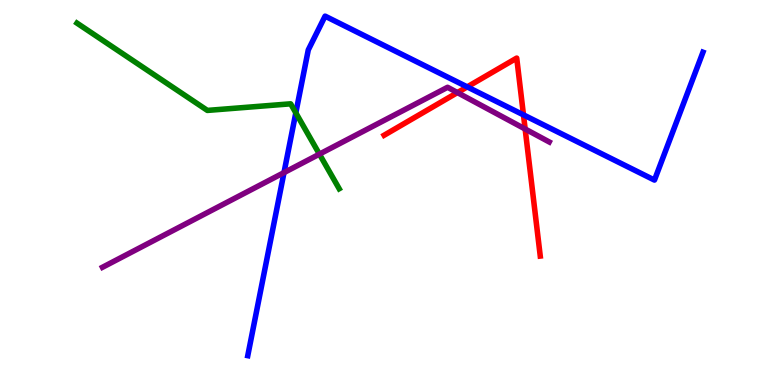[{'lines': ['blue', 'red'], 'intersections': [{'x': 6.03, 'y': 7.74}, {'x': 6.75, 'y': 7.02}]}, {'lines': ['green', 'red'], 'intersections': []}, {'lines': ['purple', 'red'], 'intersections': [{'x': 5.9, 'y': 7.6}, {'x': 6.78, 'y': 6.65}]}, {'lines': ['blue', 'green'], 'intersections': [{'x': 3.82, 'y': 7.07}]}, {'lines': ['blue', 'purple'], 'intersections': [{'x': 3.66, 'y': 5.52}]}, {'lines': ['green', 'purple'], 'intersections': [{'x': 4.12, 'y': 6.0}]}]